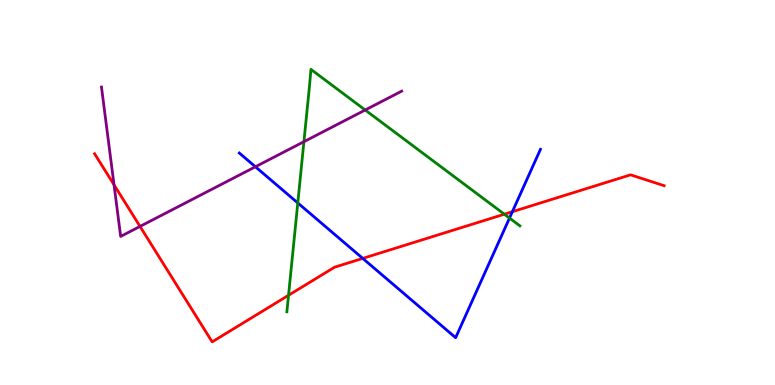[{'lines': ['blue', 'red'], 'intersections': [{'x': 4.68, 'y': 3.29}, {'x': 6.61, 'y': 4.5}]}, {'lines': ['green', 'red'], 'intersections': [{'x': 3.72, 'y': 2.33}, {'x': 6.51, 'y': 4.44}]}, {'lines': ['purple', 'red'], 'intersections': [{'x': 1.47, 'y': 5.2}, {'x': 1.81, 'y': 4.12}]}, {'lines': ['blue', 'green'], 'intersections': [{'x': 3.84, 'y': 4.73}, {'x': 6.57, 'y': 4.34}]}, {'lines': ['blue', 'purple'], 'intersections': [{'x': 3.3, 'y': 5.67}]}, {'lines': ['green', 'purple'], 'intersections': [{'x': 3.92, 'y': 6.32}, {'x': 4.71, 'y': 7.14}]}]